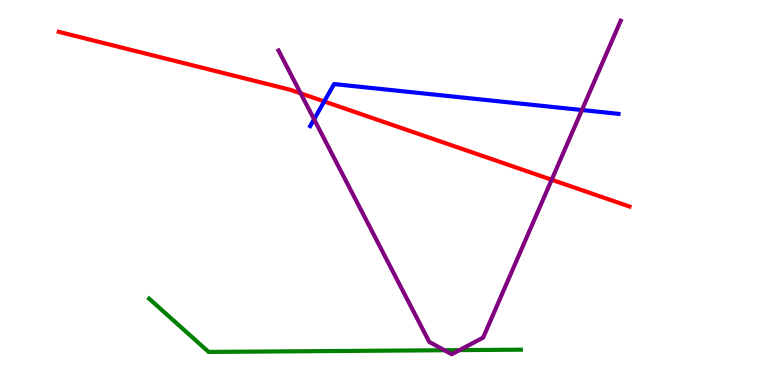[{'lines': ['blue', 'red'], 'intersections': [{'x': 4.18, 'y': 7.37}]}, {'lines': ['green', 'red'], 'intersections': []}, {'lines': ['purple', 'red'], 'intersections': [{'x': 3.88, 'y': 7.58}, {'x': 7.12, 'y': 5.33}]}, {'lines': ['blue', 'green'], 'intersections': []}, {'lines': ['blue', 'purple'], 'intersections': [{'x': 4.05, 'y': 6.9}, {'x': 7.51, 'y': 7.14}]}, {'lines': ['green', 'purple'], 'intersections': [{'x': 5.73, 'y': 0.903}, {'x': 5.93, 'y': 0.906}]}]